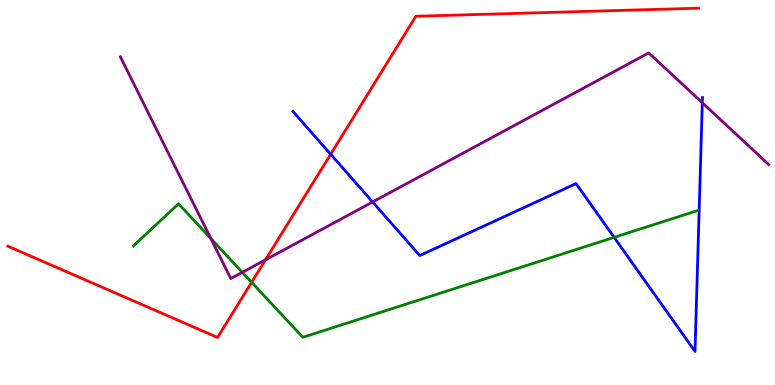[{'lines': ['blue', 'red'], 'intersections': [{'x': 4.27, 'y': 5.99}]}, {'lines': ['green', 'red'], 'intersections': [{'x': 3.25, 'y': 2.67}]}, {'lines': ['purple', 'red'], 'intersections': [{'x': 3.43, 'y': 3.25}]}, {'lines': ['blue', 'green'], 'intersections': [{'x': 7.92, 'y': 3.83}]}, {'lines': ['blue', 'purple'], 'intersections': [{'x': 4.81, 'y': 4.75}, {'x': 9.06, 'y': 7.33}]}, {'lines': ['green', 'purple'], 'intersections': [{'x': 2.72, 'y': 3.81}, {'x': 3.13, 'y': 2.93}]}]